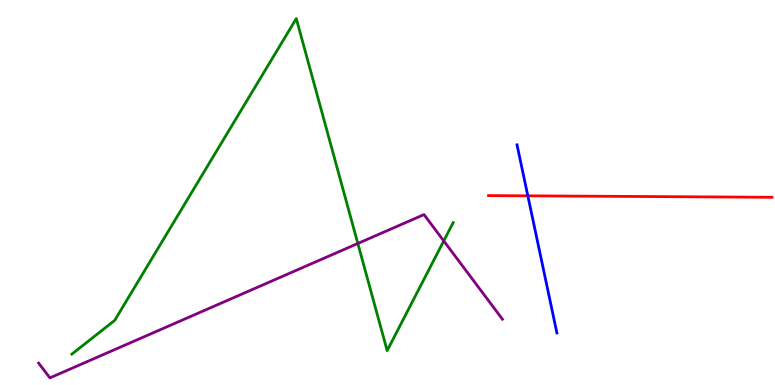[{'lines': ['blue', 'red'], 'intersections': [{'x': 6.81, 'y': 4.91}]}, {'lines': ['green', 'red'], 'intersections': []}, {'lines': ['purple', 'red'], 'intersections': []}, {'lines': ['blue', 'green'], 'intersections': []}, {'lines': ['blue', 'purple'], 'intersections': []}, {'lines': ['green', 'purple'], 'intersections': [{'x': 4.62, 'y': 3.68}, {'x': 5.73, 'y': 3.74}]}]